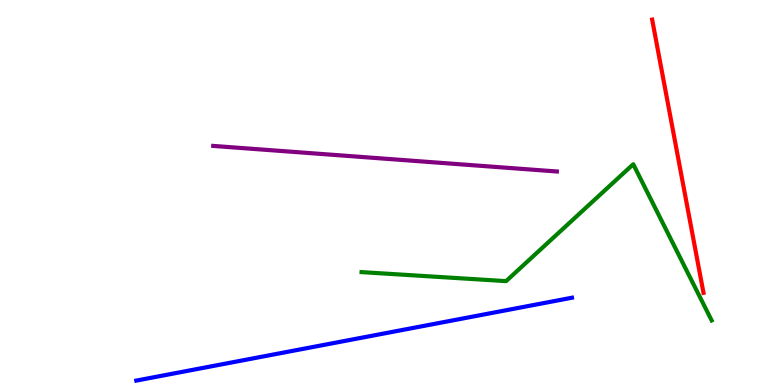[{'lines': ['blue', 'red'], 'intersections': []}, {'lines': ['green', 'red'], 'intersections': []}, {'lines': ['purple', 'red'], 'intersections': []}, {'lines': ['blue', 'green'], 'intersections': []}, {'lines': ['blue', 'purple'], 'intersections': []}, {'lines': ['green', 'purple'], 'intersections': []}]